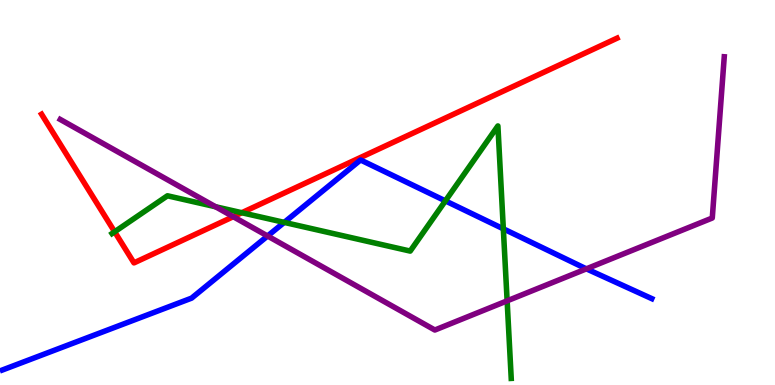[{'lines': ['blue', 'red'], 'intersections': []}, {'lines': ['green', 'red'], 'intersections': [{'x': 1.48, 'y': 3.98}, {'x': 3.12, 'y': 4.47}]}, {'lines': ['purple', 'red'], 'intersections': [{'x': 3.01, 'y': 4.37}]}, {'lines': ['blue', 'green'], 'intersections': [{'x': 3.67, 'y': 4.22}, {'x': 5.75, 'y': 4.78}, {'x': 6.49, 'y': 4.06}]}, {'lines': ['blue', 'purple'], 'intersections': [{'x': 3.45, 'y': 3.87}, {'x': 7.57, 'y': 3.02}]}, {'lines': ['green', 'purple'], 'intersections': [{'x': 2.78, 'y': 4.63}, {'x': 6.54, 'y': 2.19}]}]